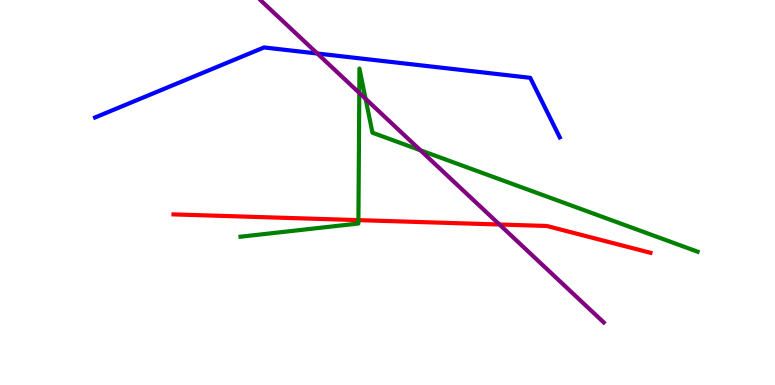[{'lines': ['blue', 'red'], 'intersections': []}, {'lines': ['green', 'red'], 'intersections': [{'x': 4.62, 'y': 4.28}]}, {'lines': ['purple', 'red'], 'intersections': [{'x': 6.44, 'y': 4.17}]}, {'lines': ['blue', 'green'], 'intersections': []}, {'lines': ['blue', 'purple'], 'intersections': [{'x': 4.09, 'y': 8.61}]}, {'lines': ['green', 'purple'], 'intersections': [{'x': 4.64, 'y': 7.59}, {'x': 4.72, 'y': 7.43}, {'x': 5.42, 'y': 6.1}]}]